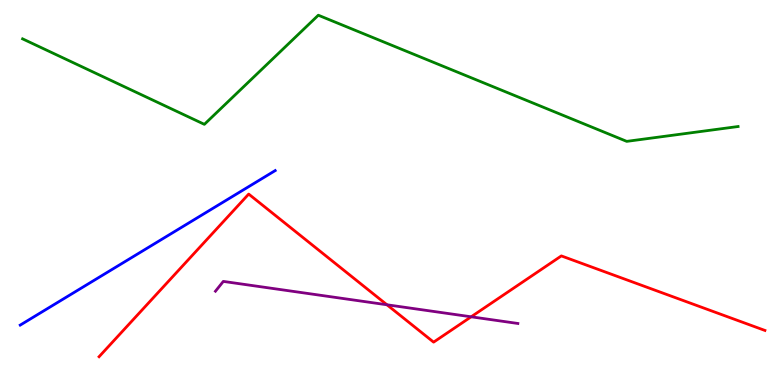[{'lines': ['blue', 'red'], 'intersections': []}, {'lines': ['green', 'red'], 'intersections': []}, {'lines': ['purple', 'red'], 'intersections': [{'x': 4.99, 'y': 2.08}, {'x': 6.08, 'y': 1.77}]}, {'lines': ['blue', 'green'], 'intersections': []}, {'lines': ['blue', 'purple'], 'intersections': []}, {'lines': ['green', 'purple'], 'intersections': []}]